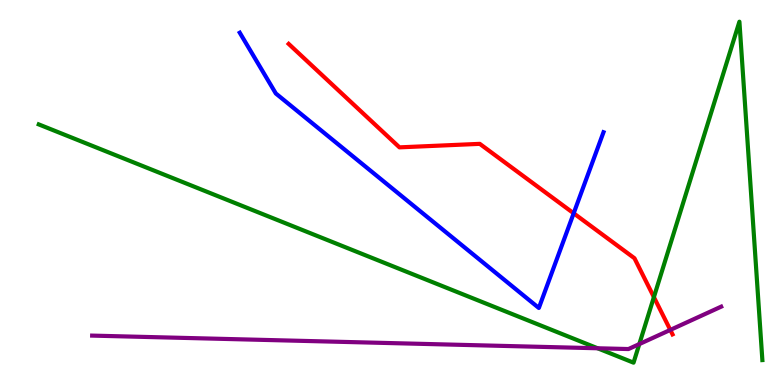[{'lines': ['blue', 'red'], 'intersections': [{'x': 7.4, 'y': 4.46}]}, {'lines': ['green', 'red'], 'intersections': [{'x': 8.44, 'y': 2.28}]}, {'lines': ['purple', 'red'], 'intersections': [{'x': 8.65, 'y': 1.43}]}, {'lines': ['blue', 'green'], 'intersections': []}, {'lines': ['blue', 'purple'], 'intersections': []}, {'lines': ['green', 'purple'], 'intersections': [{'x': 7.71, 'y': 0.954}, {'x': 8.25, 'y': 1.06}]}]